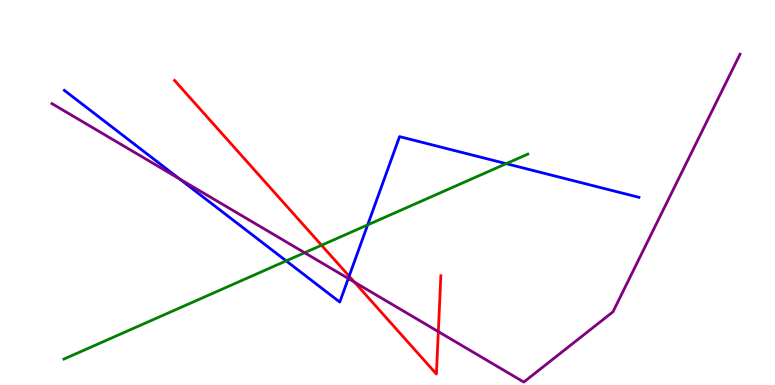[{'lines': ['blue', 'red'], 'intersections': [{'x': 4.5, 'y': 2.83}]}, {'lines': ['green', 'red'], 'intersections': [{'x': 4.15, 'y': 3.63}]}, {'lines': ['purple', 'red'], 'intersections': [{'x': 4.57, 'y': 2.67}, {'x': 5.66, 'y': 1.39}]}, {'lines': ['blue', 'green'], 'intersections': [{'x': 3.69, 'y': 3.22}, {'x': 4.74, 'y': 4.16}, {'x': 6.53, 'y': 5.75}]}, {'lines': ['blue', 'purple'], 'intersections': [{'x': 2.32, 'y': 5.35}, {'x': 4.49, 'y': 2.77}]}, {'lines': ['green', 'purple'], 'intersections': [{'x': 3.93, 'y': 3.44}]}]